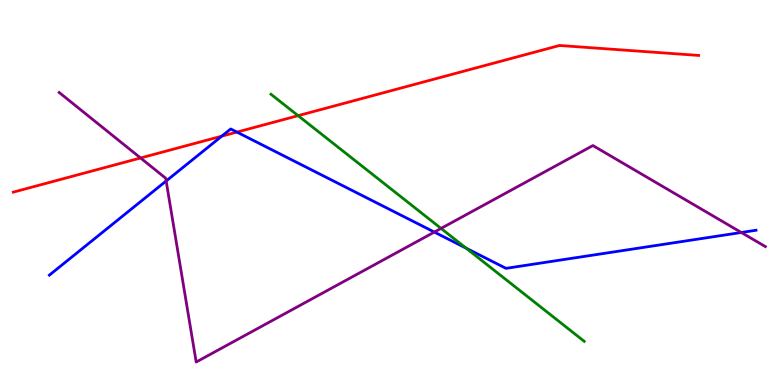[{'lines': ['blue', 'red'], 'intersections': [{'x': 2.86, 'y': 6.46}, {'x': 3.06, 'y': 6.57}]}, {'lines': ['green', 'red'], 'intersections': [{'x': 3.85, 'y': 7.0}]}, {'lines': ['purple', 'red'], 'intersections': [{'x': 1.81, 'y': 5.9}]}, {'lines': ['blue', 'green'], 'intersections': [{'x': 6.01, 'y': 3.55}]}, {'lines': ['blue', 'purple'], 'intersections': [{'x': 2.14, 'y': 5.3}, {'x': 5.6, 'y': 3.97}, {'x': 9.57, 'y': 3.96}]}, {'lines': ['green', 'purple'], 'intersections': [{'x': 5.69, 'y': 4.07}]}]